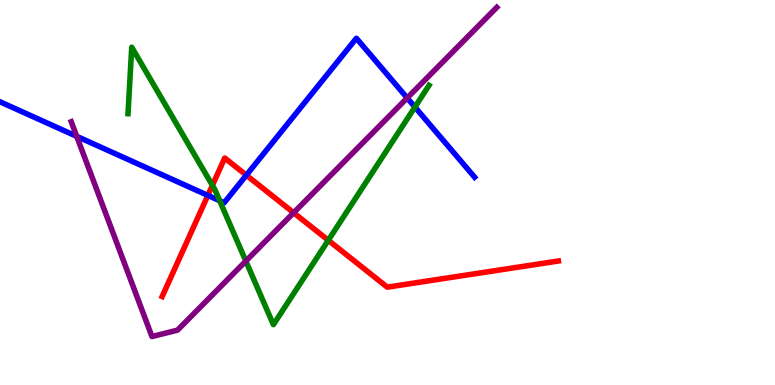[{'lines': ['blue', 'red'], 'intersections': [{'x': 2.68, 'y': 4.92}, {'x': 3.18, 'y': 5.45}]}, {'lines': ['green', 'red'], 'intersections': [{'x': 2.74, 'y': 5.19}, {'x': 4.24, 'y': 3.76}]}, {'lines': ['purple', 'red'], 'intersections': [{'x': 3.79, 'y': 4.47}]}, {'lines': ['blue', 'green'], 'intersections': [{'x': 2.83, 'y': 4.79}, {'x': 5.35, 'y': 7.22}]}, {'lines': ['blue', 'purple'], 'intersections': [{'x': 0.99, 'y': 6.46}, {'x': 5.25, 'y': 7.46}]}, {'lines': ['green', 'purple'], 'intersections': [{'x': 3.17, 'y': 3.22}]}]